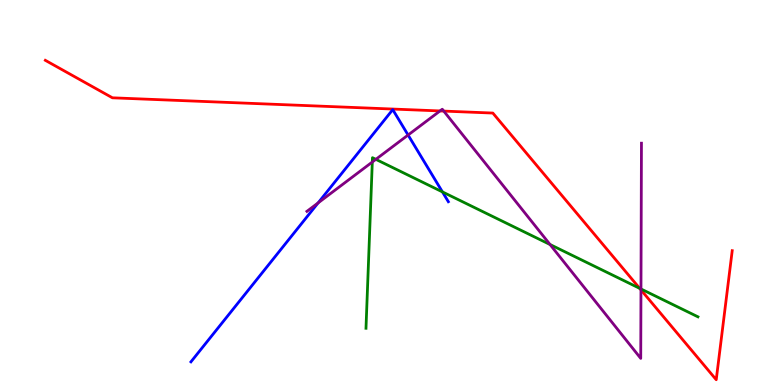[{'lines': ['blue', 'red'], 'intersections': []}, {'lines': ['green', 'red'], 'intersections': [{'x': 8.25, 'y': 2.51}]}, {'lines': ['purple', 'red'], 'intersections': [{'x': 5.68, 'y': 7.12}, {'x': 5.73, 'y': 7.11}, {'x': 8.27, 'y': 2.47}]}, {'lines': ['blue', 'green'], 'intersections': [{'x': 5.71, 'y': 5.02}]}, {'lines': ['blue', 'purple'], 'intersections': [{'x': 4.1, 'y': 4.73}, {'x': 5.27, 'y': 6.49}]}, {'lines': ['green', 'purple'], 'intersections': [{'x': 4.8, 'y': 5.79}, {'x': 4.85, 'y': 5.86}, {'x': 7.1, 'y': 3.65}, {'x': 8.27, 'y': 2.49}]}]